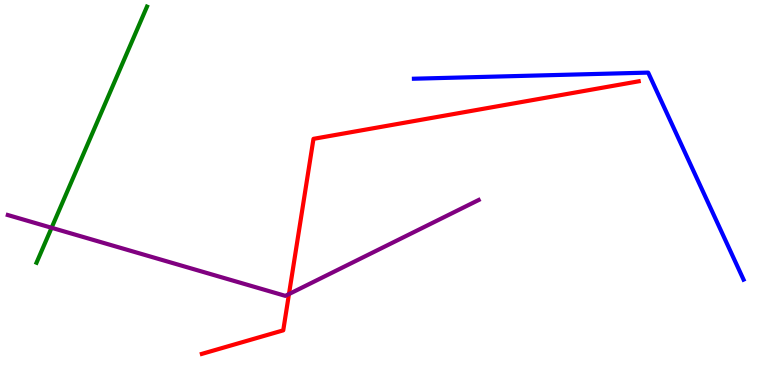[{'lines': ['blue', 'red'], 'intersections': []}, {'lines': ['green', 'red'], 'intersections': []}, {'lines': ['purple', 'red'], 'intersections': [{'x': 3.73, 'y': 2.36}]}, {'lines': ['blue', 'green'], 'intersections': []}, {'lines': ['blue', 'purple'], 'intersections': []}, {'lines': ['green', 'purple'], 'intersections': [{'x': 0.666, 'y': 4.08}]}]